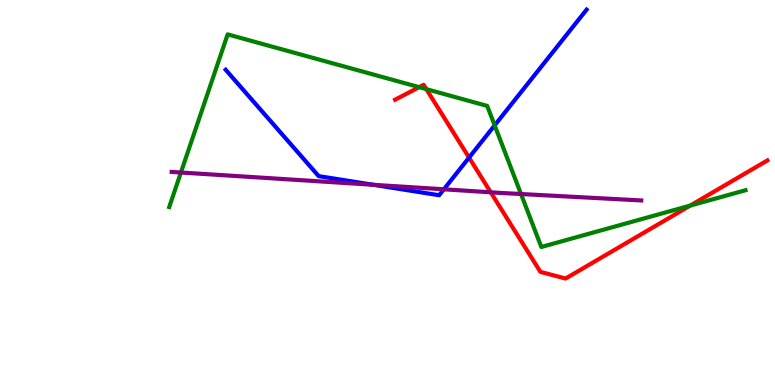[{'lines': ['blue', 'red'], 'intersections': [{'x': 6.05, 'y': 5.91}]}, {'lines': ['green', 'red'], 'intersections': [{'x': 5.41, 'y': 7.74}, {'x': 5.5, 'y': 7.68}, {'x': 8.91, 'y': 4.66}]}, {'lines': ['purple', 'red'], 'intersections': [{'x': 6.33, 'y': 5.01}]}, {'lines': ['blue', 'green'], 'intersections': [{'x': 6.38, 'y': 6.74}]}, {'lines': ['blue', 'purple'], 'intersections': [{'x': 4.82, 'y': 5.2}, {'x': 5.73, 'y': 5.08}]}, {'lines': ['green', 'purple'], 'intersections': [{'x': 2.33, 'y': 5.52}, {'x': 6.72, 'y': 4.96}]}]